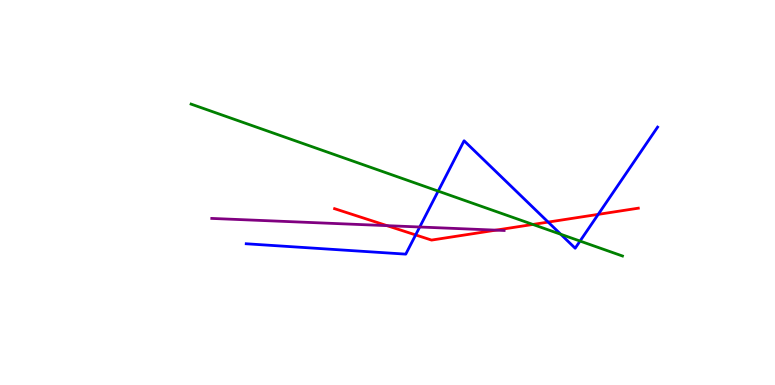[{'lines': ['blue', 'red'], 'intersections': [{'x': 5.36, 'y': 3.9}, {'x': 7.07, 'y': 4.23}, {'x': 7.72, 'y': 4.43}]}, {'lines': ['green', 'red'], 'intersections': [{'x': 6.88, 'y': 4.17}]}, {'lines': ['purple', 'red'], 'intersections': [{'x': 4.99, 'y': 4.14}, {'x': 6.4, 'y': 4.02}]}, {'lines': ['blue', 'green'], 'intersections': [{'x': 5.65, 'y': 5.04}, {'x': 7.24, 'y': 3.92}, {'x': 7.48, 'y': 3.74}]}, {'lines': ['blue', 'purple'], 'intersections': [{'x': 5.42, 'y': 4.1}]}, {'lines': ['green', 'purple'], 'intersections': []}]